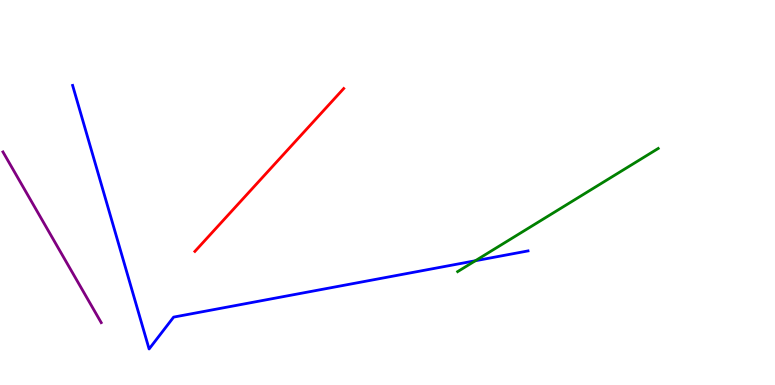[{'lines': ['blue', 'red'], 'intersections': []}, {'lines': ['green', 'red'], 'intersections': []}, {'lines': ['purple', 'red'], 'intersections': []}, {'lines': ['blue', 'green'], 'intersections': [{'x': 6.13, 'y': 3.23}]}, {'lines': ['blue', 'purple'], 'intersections': []}, {'lines': ['green', 'purple'], 'intersections': []}]